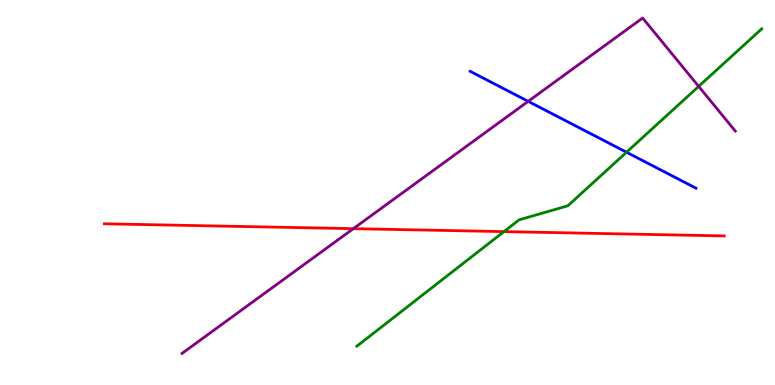[{'lines': ['blue', 'red'], 'intersections': []}, {'lines': ['green', 'red'], 'intersections': [{'x': 6.5, 'y': 3.98}]}, {'lines': ['purple', 'red'], 'intersections': [{'x': 4.56, 'y': 4.06}]}, {'lines': ['blue', 'green'], 'intersections': [{'x': 8.08, 'y': 6.05}]}, {'lines': ['blue', 'purple'], 'intersections': [{'x': 6.82, 'y': 7.37}]}, {'lines': ['green', 'purple'], 'intersections': [{'x': 9.02, 'y': 7.76}]}]